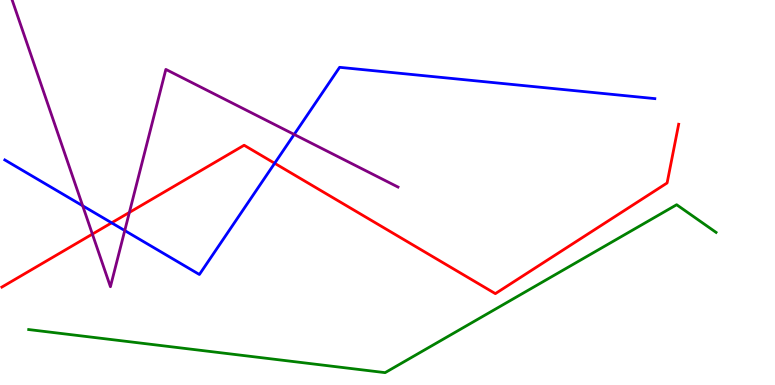[{'lines': ['blue', 'red'], 'intersections': [{'x': 1.44, 'y': 4.21}, {'x': 3.54, 'y': 5.76}]}, {'lines': ['green', 'red'], 'intersections': []}, {'lines': ['purple', 'red'], 'intersections': [{'x': 1.19, 'y': 3.92}, {'x': 1.67, 'y': 4.48}]}, {'lines': ['blue', 'green'], 'intersections': []}, {'lines': ['blue', 'purple'], 'intersections': [{'x': 1.07, 'y': 4.66}, {'x': 1.61, 'y': 4.01}, {'x': 3.8, 'y': 6.51}]}, {'lines': ['green', 'purple'], 'intersections': []}]